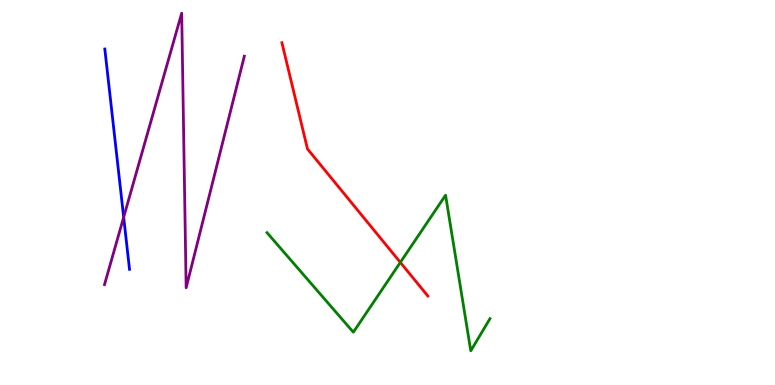[{'lines': ['blue', 'red'], 'intersections': []}, {'lines': ['green', 'red'], 'intersections': [{'x': 5.17, 'y': 3.18}]}, {'lines': ['purple', 'red'], 'intersections': []}, {'lines': ['blue', 'green'], 'intersections': []}, {'lines': ['blue', 'purple'], 'intersections': [{'x': 1.6, 'y': 4.36}]}, {'lines': ['green', 'purple'], 'intersections': []}]